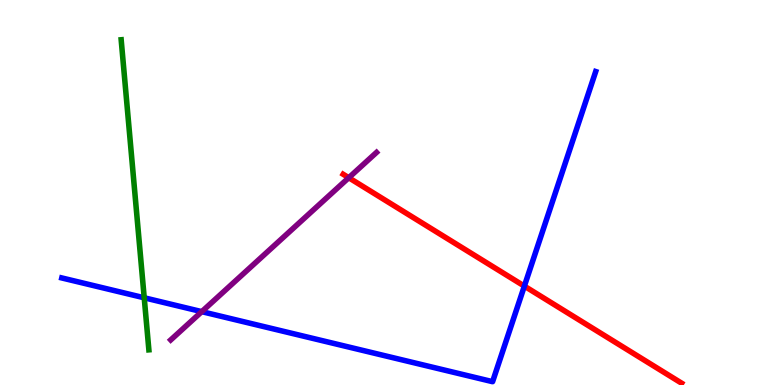[{'lines': ['blue', 'red'], 'intersections': [{'x': 6.77, 'y': 2.57}]}, {'lines': ['green', 'red'], 'intersections': []}, {'lines': ['purple', 'red'], 'intersections': [{'x': 4.5, 'y': 5.38}]}, {'lines': ['blue', 'green'], 'intersections': [{'x': 1.86, 'y': 2.27}]}, {'lines': ['blue', 'purple'], 'intersections': [{'x': 2.6, 'y': 1.91}]}, {'lines': ['green', 'purple'], 'intersections': []}]